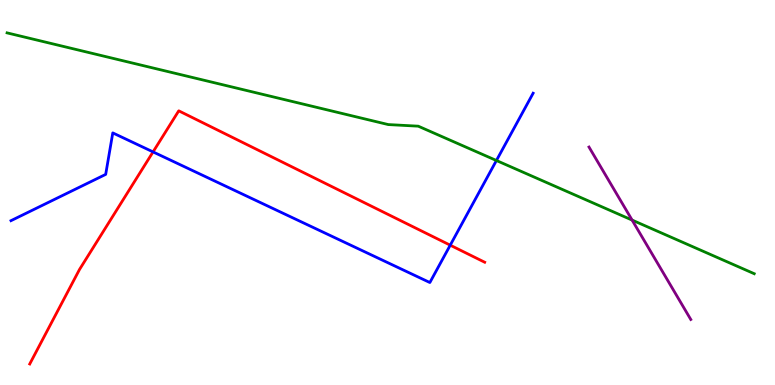[{'lines': ['blue', 'red'], 'intersections': [{'x': 1.97, 'y': 6.05}, {'x': 5.81, 'y': 3.63}]}, {'lines': ['green', 'red'], 'intersections': []}, {'lines': ['purple', 'red'], 'intersections': []}, {'lines': ['blue', 'green'], 'intersections': [{'x': 6.41, 'y': 5.83}]}, {'lines': ['blue', 'purple'], 'intersections': []}, {'lines': ['green', 'purple'], 'intersections': [{'x': 8.16, 'y': 4.28}]}]